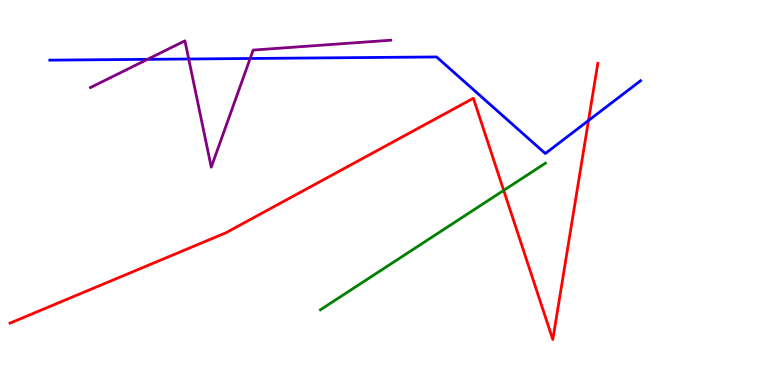[{'lines': ['blue', 'red'], 'intersections': [{'x': 7.59, 'y': 6.87}]}, {'lines': ['green', 'red'], 'intersections': [{'x': 6.5, 'y': 5.06}]}, {'lines': ['purple', 'red'], 'intersections': []}, {'lines': ['blue', 'green'], 'intersections': []}, {'lines': ['blue', 'purple'], 'intersections': [{'x': 1.9, 'y': 8.46}, {'x': 2.43, 'y': 8.47}, {'x': 3.23, 'y': 8.48}]}, {'lines': ['green', 'purple'], 'intersections': []}]